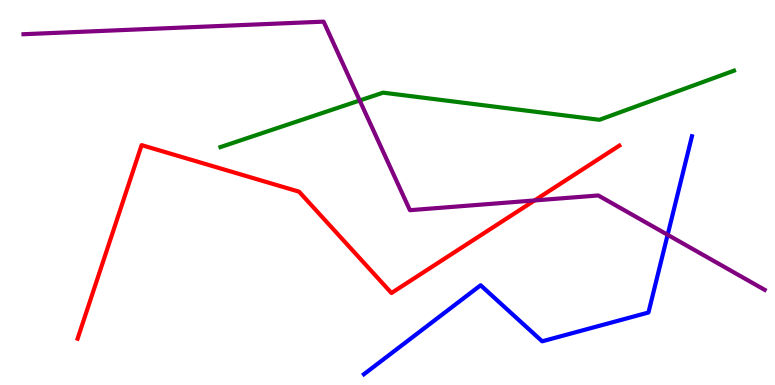[{'lines': ['blue', 'red'], 'intersections': []}, {'lines': ['green', 'red'], 'intersections': []}, {'lines': ['purple', 'red'], 'intersections': [{'x': 6.9, 'y': 4.79}]}, {'lines': ['blue', 'green'], 'intersections': []}, {'lines': ['blue', 'purple'], 'intersections': [{'x': 8.61, 'y': 3.9}]}, {'lines': ['green', 'purple'], 'intersections': [{'x': 4.64, 'y': 7.39}]}]